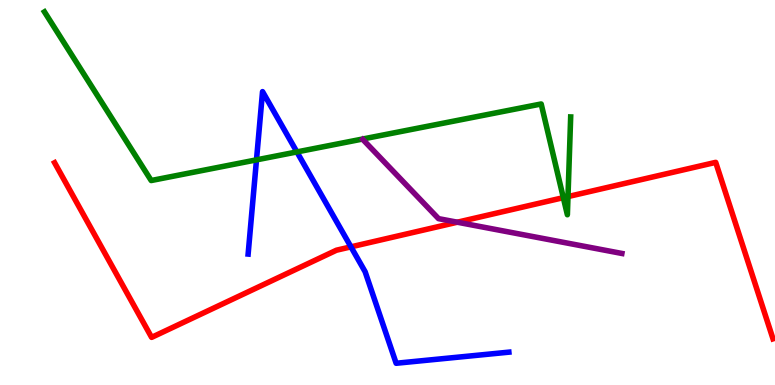[{'lines': ['blue', 'red'], 'intersections': [{'x': 4.53, 'y': 3.59}]}, {'lines': ['green', 'red'], 'intersections': [{'x': 7.27, 'y': 4.87}, {'x': 7.33, 'y': 4.89}]}, {'lines': ['purple', 'red'], 'intersections': [{'x': 5.9, 'y': 4.23}]}, {'lines': ['blue', 'green'], 'intersections': [{'x': 3.31, 'y': 5.85}, {'x': 3.83, 'y': 6.05}]}, {'lines': ['blue', 'purple'], 'intersections': []}, {'lines': ['green', 'purple'], 'intersections': []}]